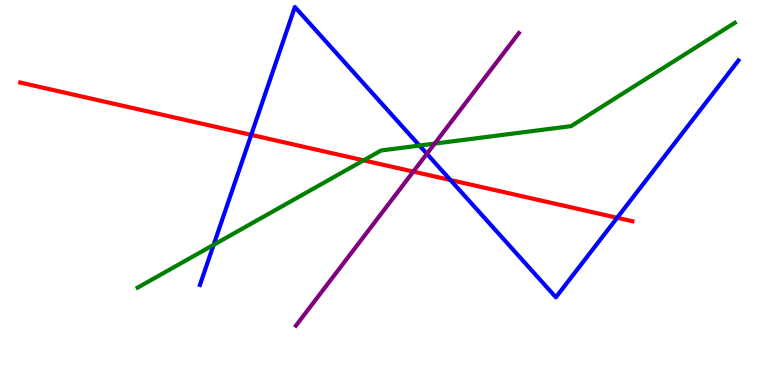[{'lines': ['blue', 'red'], 'intersections': [{'x': 3.24, 'y': 6.5}, {'x': 5.81, 'y': 5.32}, {'x': 7.96, 'y': 4.34}]}, {'lines': ['green', 'red'], 'intersections': [{'x': 4.69, 'y': 5.84}]}, {'lines': ['purple', 'red'], 'intersections': [{'x': 5.33, 'y': 5.54}]}, {'lines': ['blue', 'green'], 'intersections': [{'x': 2.76, 'y': 3.64}, {'x': 5.41, 'y': 6.22}]}, {'lines': ['blue', 'purple'], 'intersections': [{'x': 5.51, 'y': 6.01}]}, {'lines': ['green', 'purple'], 'intersections': [{'x': 5.61, 'y': 6.27}]}]